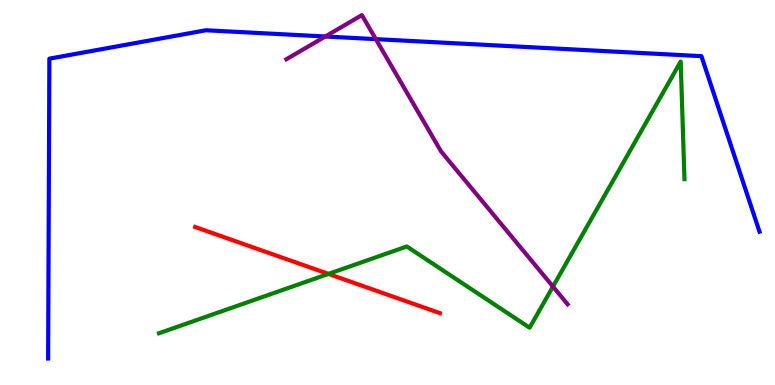[{'lines': ['blue', 'red'], 'intersections': []}, {'lines': ['green', 'red'], 'intersections': [{'x': 4.24, 'y': 2.89}]}, {'lines': ['purple', 'red'], 'intersections': []}, {'lines': ['blue', 'green'], 'intersections': []}, {'lines': ['blue', 'purple'], 'intersections': [{'x': 4.2, 'y': 9.05}, {'x': 4.85, 'y': 8.98}]}, {'lines': ['green', 'purple'], 'intersections': [{'x': 7.13, 'y': 2.56}]}]